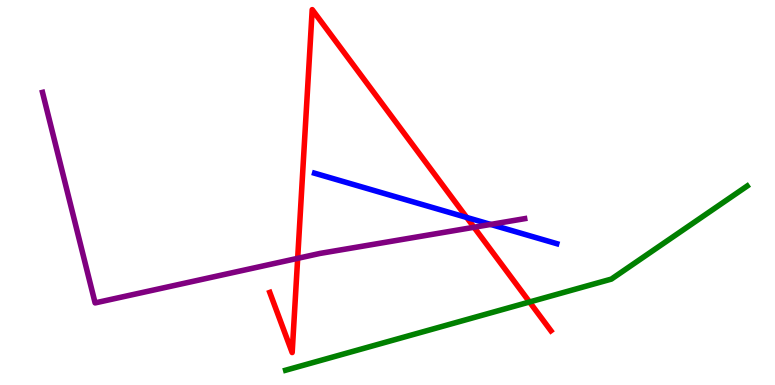[{'lines': ['blue', 'red'], 'intersections': [{'x': 6.02, 'y': 4.35}]}, {'lines': ['green', 'red'], 'intersections': [{'x': 6.83, 'y': 2.16}]}, {'lines': ['purple', 'red'], 'intersections': [{'x': 3.84, 'y': 3.29}, {'x': 6.12, 'y': 4.1}]}, {'lines': ['blue', 'green'], 'intersections': []}, {'lines': ['blue', 'purple'], 'intersections': [{'x': 6.33, 'y': 4.17}]}, {'lines': ['green', 'purple'], 'intersections': []}]